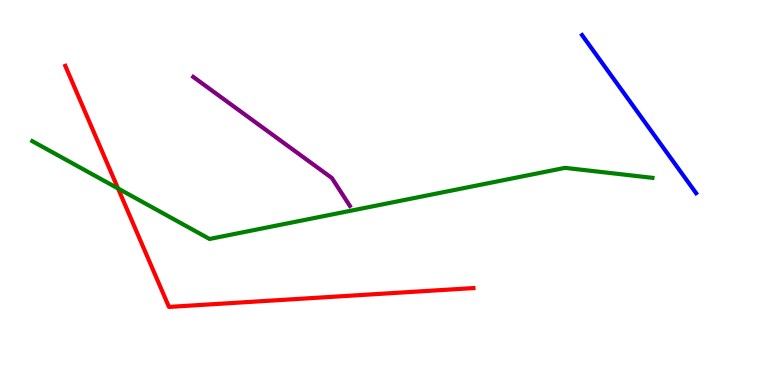[{'lines': ['blue', 'red'], 'intersections': []}, {'lines': ['green', 'red'], 'intersections': [{'x': 1.52, 'y': 5.1}]}, {'lines': ['purple', 'red'], 'intersections': []}, {'lines': ['blue', 'green'], 'intersections': []}, {'lines': ['blue', 'purple'], 'intersections': []}, {'lines': ['green', 'purple'], 'intersections': []}]